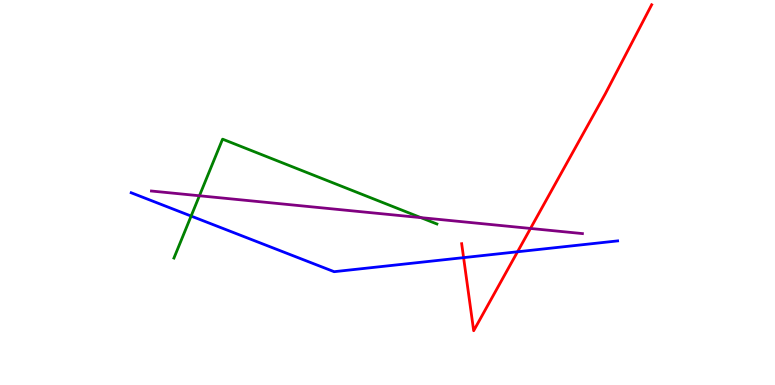[{'lines': ['blue', 'red'], 'intersections': [{'x': 5.98, 'y': 3.31}, {'x': 6.68, 'y': 3.46}]}, {'lines': ['green', 'red'], 'intersections': []}, {'lines': ['purple', 'red'], 'intersections': [{'x': 6.85, 'y': 4.07}]}, {'lines': ['blue', 'green'], 'intersections': [{'x': 2.47, 'y': 4.39}]}, {'lines': ['blue', 'purple'], 'intersections': []}, {'lines': ['green', 'purple'], 'intersections': [{'x': 2.57, 'y': 4.92}, {'x': 5.43, 'y': 4.35}]}]